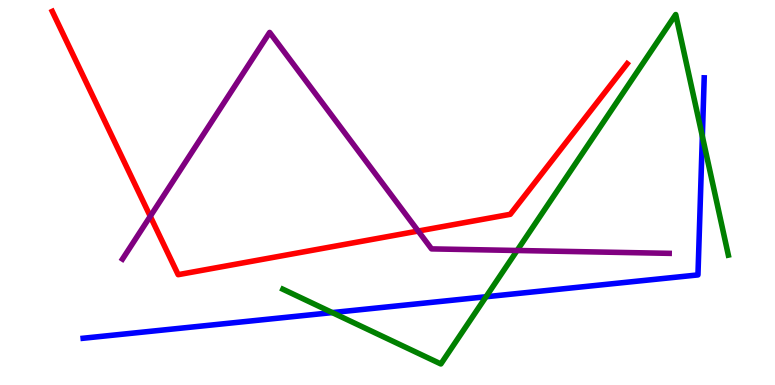[{'lines': ['blue', 'red'], 'intersections': []}, {'lines': ['green', 'red'], 'intersections': []}, {'lines': ['purple', 'red'], 'intersections': [{'x': 1.94, 'y': 4.38}, {'x': 5.4, 'y': 4.0}]}, {'lines': ['blue', 'green'], 'intersections': [{'x': 4.29, 'y': 1.88}, {'x': 6.27, 'y': 2.29}, {'x': 9.06, 'y': 6.46}]}, {'lines': ['blue', 'purple'], 'intersections': []}, {'lines': ['green', 'purple'], 'intersections': [{'x': 6.67, 'y': 3.49}]}]